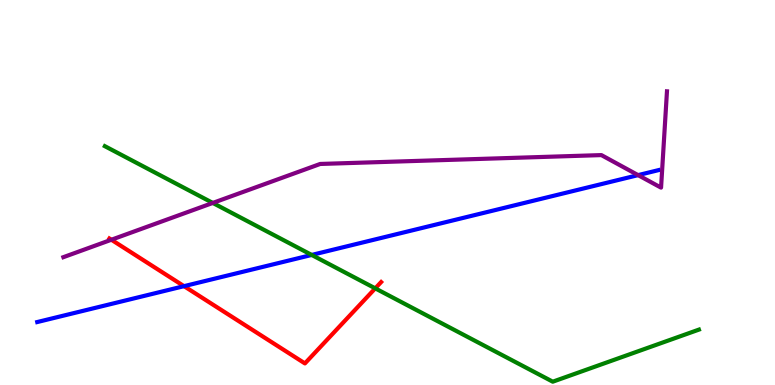[{'lines': ['blue', 'red'], 'intersections': [{'x': 2.37, 'y': 2.57}]}, {'lines': ['green', 'red'], 'intersections': [{'x': 4.84, 'y': 2.51}]}, {'lines': ['purple', 'red'], 'intersections': [{'x': 1.44, 'y': 3.77}]}, {'lines': ['blue', 'green'], 'intersections': [{'x': 4.02, 'y': 3.38}]}, {'lines': ['blue', 'purple'], 'intersections': [{'x': 8.23, 'y': 5.45}]}, {'lines': ['green', 'purple'], 'intersections': [{'x': 2.75, 'y': 4.73}]}]